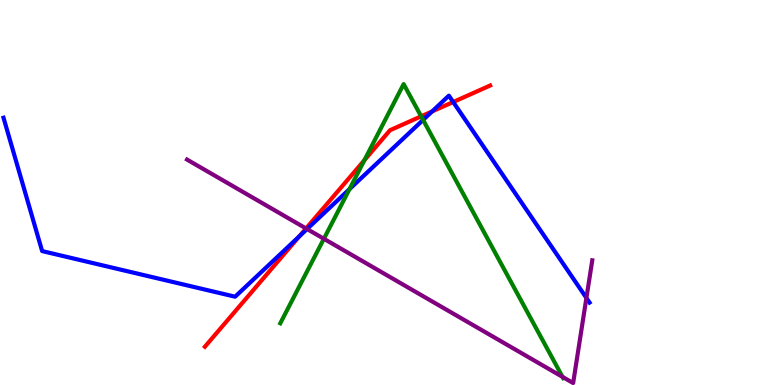[{'lines': ['blue', 'red'], 'intersections': [{'x': 3.86, 'y': 3.86}, {'x': 5.58, 'y': 7.11}, {'x': 5.85, 'y': 7.35}]}, {'lines': ['green', 'red'], 'intersections': [{'x': 4.7, 'y': 5.84}, {'x': 5.43, 'y': 6.98}]}, {'lines': ['purple', 'red'], 'intersections': [{'x': 3.95, 'y': 4.07}]}, {'lines': ['blue', 'green'], 'intersections': [{'x': 4.51, 'y': 5.09}, {'x': 5.46, 'y': 6.89}]}, {'lines': ['blue', 'purple'], 'intersections': [{'x': 3.96, 'y': 4.05}, {'x': 7.57, 'y': 2.26}]}, {'lines': ['green', 'purple'], 'intersections': [{'x': 4.18, 'y': 3.8}, {'x': 7.26, 'y': 0.211}]}]